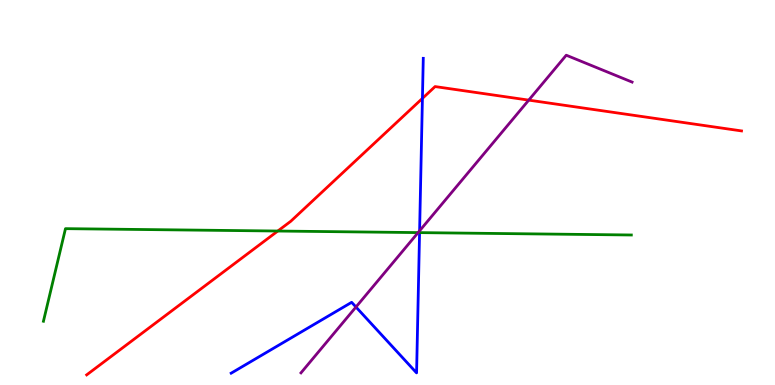[{'lines': ['blue', 'red'], 'intersections': [{'x': 5.45, 'y': 7.44}]}, {'lines': ['green', 'red'], 'intersections': [{'x': 3.58, 'y': 4.0}]}, {'lines': ['purple', 'red'], 'intersections': [{'x': 6.82, 'y': 7.4}]}, {'lines': ['blue', 'green'], 'intersections': [{'x': 5.41, 'y': 3.96}]}, {'lines': ['blue', 'purple'], 'intersections': [{'x': 4.59, 'y': 2.03}, {'x': 5.41, 'y': 4.0}]}, {'lines': ['green', 'purple'], 'intersections': [{'x': 5.39, 'y': 3.96}]}]